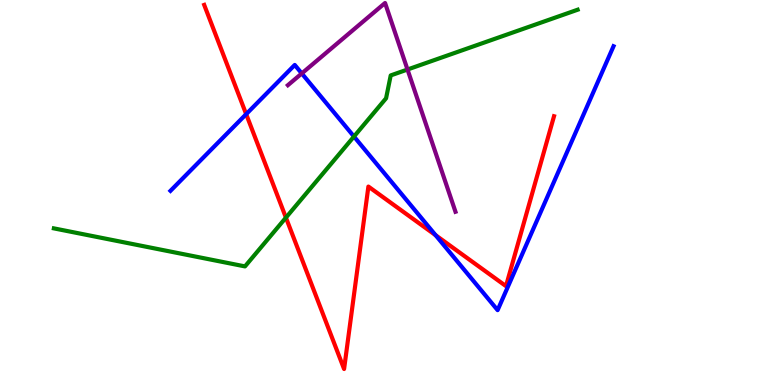[{'lines': ['blue', 'red'], 'intersections': [{'x': 3.18, 'y': 7.03}, {'x': 5.62, 'y': 3.89}]}, {'lines': ['green', 'red'], 'intersections': [{'x': 3.69, 'y': 4.35}]}, {'lines': ['purple', 'red'], 'intersections': []}, {'lines': ['blue', 'green'], 'intersections': [{'x': 4.57, 'y': 6.45}]}, {'lines': ['blue', 'purple'], 'intersections': [{'x': 3.89, 'y': 8.09}]}, {'lines': ['green', 'purple'], 'intersections': [{'x': 5.26, 'y': 8.19}]}]